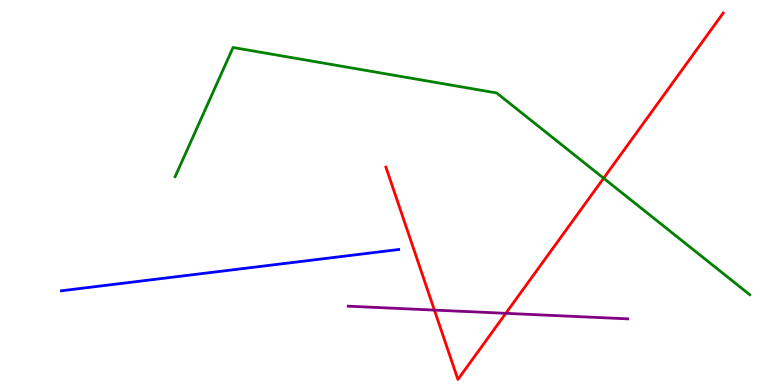[{'lines': ['blue', 'red'], 'intersections': []}, {'lines': ['green', 'red'], 'intersections': [{'x': 7.79, 'y': 5.37}]}, {'lines': ['purple', 'red'], 'intersections': [{'x': 5.61, 'y': 1.95}, {'x': 6.53, 'y': 1.86}]}, {'lines': ['blue', 'green'], 'intersections': []}, {'lines': ['blue', 'purple'], 'intersections': []}, {'lines': ['green', 'purple'], 'intersections': []}]